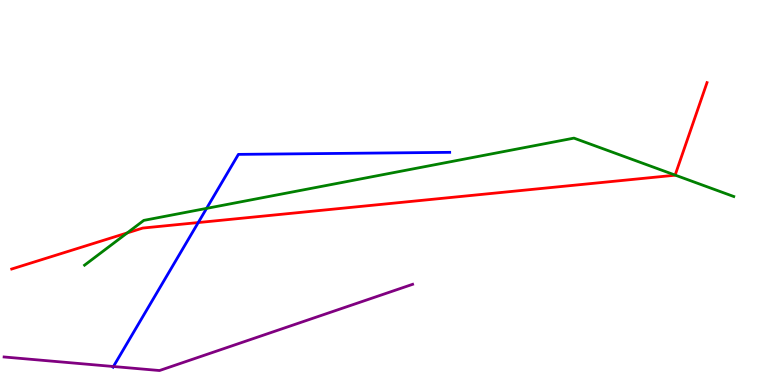[{'lines': ['blue', 'red'], 'intersections': [{'x': 2.56, 'y': 4.22}]}, {'lines': ['green', 'red'], 'intersections': [{'x': 1.64, 'y': 3.95}, {'x': 8.71, 'y': 5.45}]}, {'lines': ['purple', 'red'], 'intersections': []}, {'lines': ['blue', 'green'], 'intersections': [{'x': 2.67, 'y': 4.59}]}, {'lines': ['blue', 'purple'], 'intersections': [{'x': 1.46, 'y': 0.48}]}, {'lines': ['green', 'purple'], 'intersections': []}]